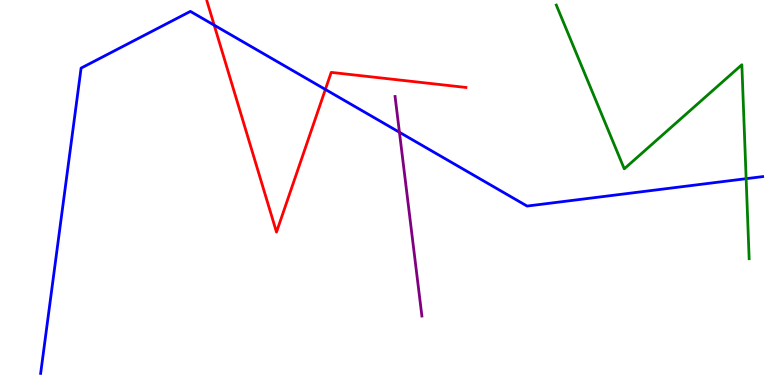[{'lines': ['blue', 'red'], 'intersections': [{'x': 2.76, 'y': 9.35}, {'x': 4.2, 'y': 7.68}]}, {'lines': ['green', 'red'], 'intersections': []}, {'lines': ['purple', 'red'], 'intersections': []}, {'lines': ['blue', 'green'], 'intersections': [{'x': 9.63, 'y': 5.36}]}, {'lines': ['blue', 'purple'], 'intersections': [{'x': 5.15, 'y': 6.56}]}, {'lines': ['green', 'purple'], 'intersections': []}]